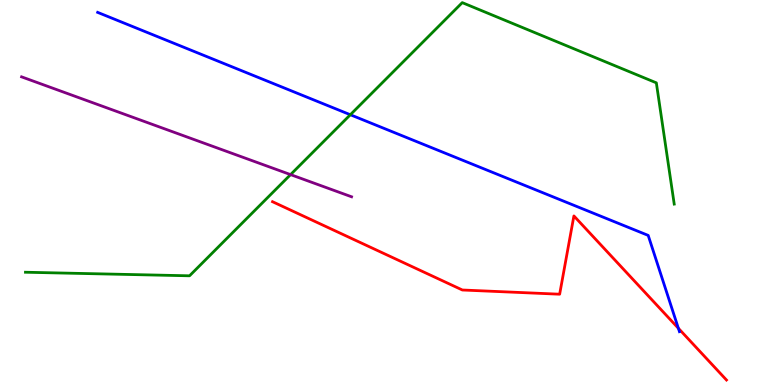[{'lines': ['blue', 'red'], 'intersections': [{'x': 8.75, 'y': 1.47}]}, {'lines': ['green', 'red'], 'intersections': []}, {'lines': ['purple', 'red'], 'intersections': []}, {'lines': ['blue', 'green'], 'intersections': [{'x': 4.52, 'y': 7.02}]}, {'lines': ['blue', 'purple'], 'intersections': []}, {'lines': ['green', 'purple'], 'intersections': [{'x': 3.75, 'y': 5.46}]}]